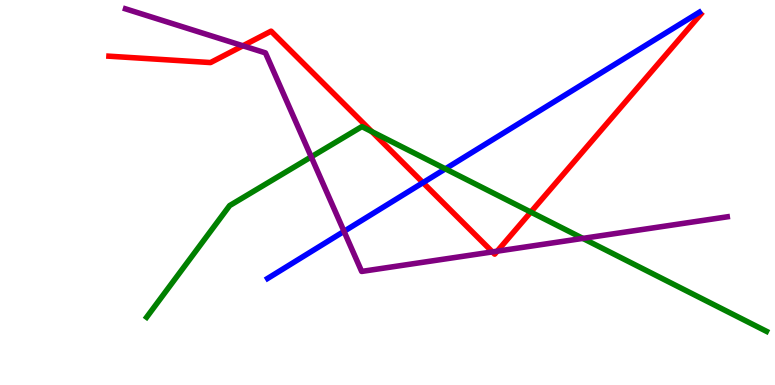[{'lines': ['blue', 'red'], 'intersections': [{'x': 5.46, 'y': 5.26}]}, {'lines': ['green', 'red'], 'intersections': [{'x': 4.8, 'y': 6.58}, {'x': 6.85, 'y': 4.49}]}, {'lines': ['purple', 'red'], 'intersections': [{'x': 3.13, 'y': 8.81}, {'x': 6.35, 'y': 3.46}, {'x': 6.42, 'y': 3.48}]}, {'lines': ['blue', 'green'], 'intersections': [{'x': 5.75, 'y': 5.61}]}, {'lines': ['blue', 'purple'], 'intersections': [{'x': 4.44, 'y': 3.99}]}, {'lines': ['green', 'purple'], 'intersections': [{'x': 4.02, 'y': 5.93}, {'x': 7.52, 'y': 3.81}]}]